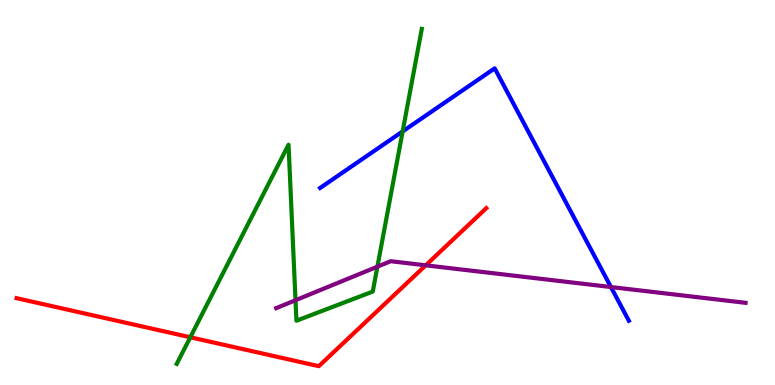[{'lines': ['blue', 'red'], 'intersections': []}, {'lines': ['green', 'red'], 'intersections': [{'x': 2.46, 'y': 1.24}]}, {'lines': ['purple', 'red'], 'intersections': [{'x': 5.49, 'y': 3.11}]}, {'lines': ['blue', 'green'], 'intersections': [{'x': 5.2, 'y': 6.59}]}, {'lines': ['blue', 'purple'], 'intersections': [{'x': 7.88, 'y': 2.54}]}, {'lines': ['green', 'purple'], 'intersections': [{'x': 3.81, 'y': 2.2}, {'x': 4.87, 'y': 3.07}]}]